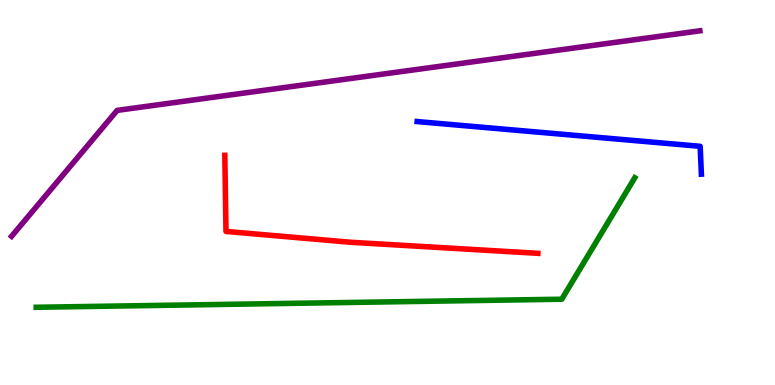[{'lines': ['blue', 'red'], 'intersections': []}, {'lines': ['green', 'red'], 'intersections': []}, {'lines': ['purple', 'red'], 'intersections': []}, {'lines': ['blue', 'green'], 'intersections': []}, {'lines': ['blue', 'purple'], 'intersections': []}, {'lines': ['green', 'purple'], 'intersections': []}]